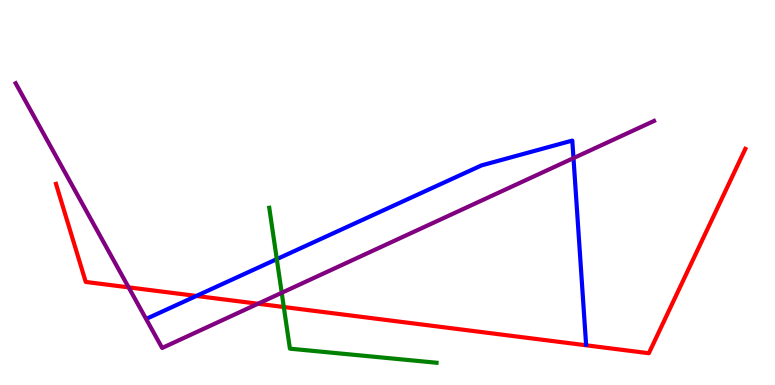[{'lines': ['blue', 'red'], 'intersections': [{'x': 2.53, 'y': 2.31}]}, {'lines': ['green', 'red'], 'intersections': [{'x': 3.66, 'y': 2.03}]}, {'lines': ['purple', 'red'], 'intersections': [{'x': 1.66, 'y': 2.54}, {'x': 3.33, 'y': 2.11}]}, {'lines': ['blue', 'green'], 'intersections': [{'x': 3.57, 'y': 3.27}]}, {'lines': ['blue', 'purple'], 'intersections': [{'x': 7.4, 'y': 5.89}]}, {'lines': ['green', 'purple'], 'intersections': [{'x': 3.64, 'y': 2.4}]}]